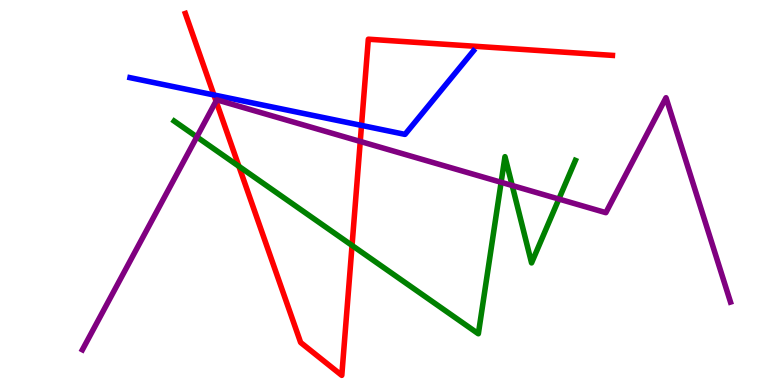[{'lines': ['blue', 'red'], 'intersections': [{'x': 2.76, 'y': 7.53}, {'x': 4.66, 'y': 6.74}]}, {'lines': ['green', 'red'], 'intersections': [{'x': 3.08, 'y': 5.68}, {'x': 4.54, 'y': 3.62}]}, {'lines': ['purple', 'red'], 'intersections': [{'x': 2.79, 'y': 7.37}, {'x': 4.65, 'y': 6.33}]}, {'lines': ['blue', 'green'], 'intersections': []}, {'lines': ['blue', 'purple'], 'intersections': []}, {'lines': ['green', 'purple'], 'intersections': [{'x': 2.54, 'y': 6.44}, {'x': 6.47, 'y': 5.27}, {'x': 6.61, 'y': 5.18}, {'x': 7.21, 'y': 4.83}]}]